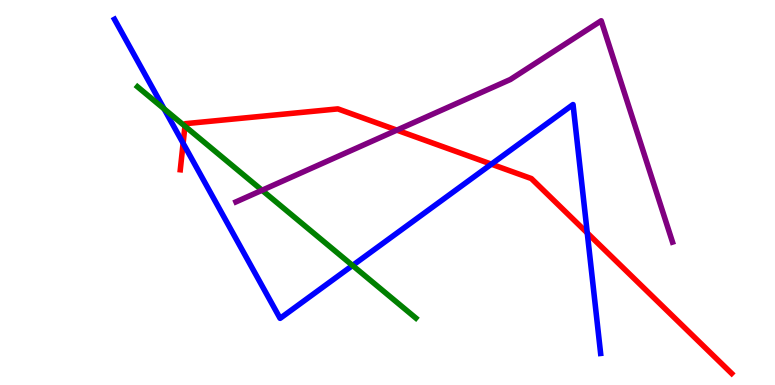[{'lines': ['blue', 'red'], 'intersections': [{'x': 2.36, 'y': 6.28}, {'x': 6.34, 'y': 5.74}, {'x': 7.58, 'y': 3.95}]}, {'lines': ['green', 'red'], 'intersections': [{'x': 2.39, 'y': 6.72}]}, {'lines': ['purple', 'red'], 'intersections': [{'x': 5.12, 'y': 6.62}]}, {'lines': ['blue', 'green'], 'intersections': [{'x': 2.12, 'y': 7.17}, {'x': 4.55, 'y': 3.1}]}, {'lines': ['blue', 'purple'], 'intersections': []}, {'lines': ['green', 'purple'], 'intersections': [{'x': 3.38, 'y': 5.06}]}]